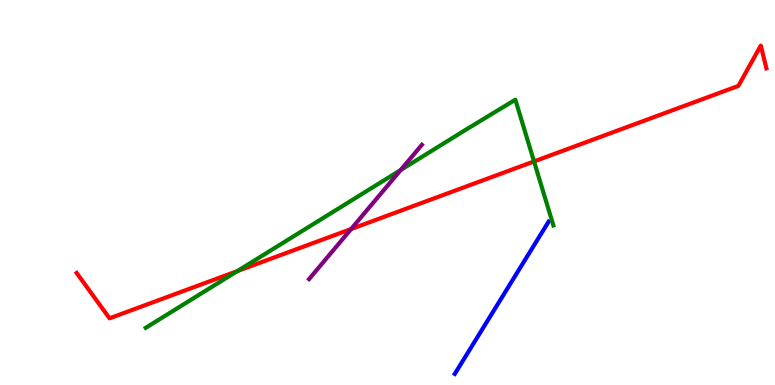[{'lines': ['blue', 'red'], 'intersections': []}, {'lines': ['green', 'red'], 'intersections': [{'x': 3.06, 'y': 2.96}, {'x': 6.89, 'y': 5.81}]}, {'lines': ['purple', 'red'], 'intersections': [{'x': 4.53, 'y': 4.05}]}, {'lines': ['blue', 'green'], 'intersections': []}, {'lines': ['blue', 'purple'], 'intersections': []}, {'lines': ['green', 'purple'], 'intersections': [{'x': 5.17, 'y': 5.58}]}]